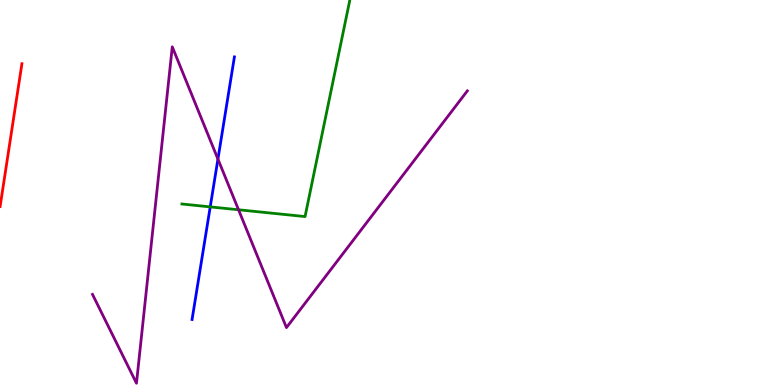[{'lines': ['blue', 'red'], 'intersections': []}, {'lines': ['green', 'red'], 'intersections': []}, {'lines': ['purple', 'red'], 'intersections': []}, {'lines': ['blue', 'green'], 'intersections': [{'x': 2.71, 'y': 4.63}]}, {'lines': ['blue', 'purple'], 'intersections': [{'x': 2.81, 'y': 5.87}]}, {'lines': ['green', 'purple'], 'intersections': [{'x': 3.08, 'y': 4.55}]}]